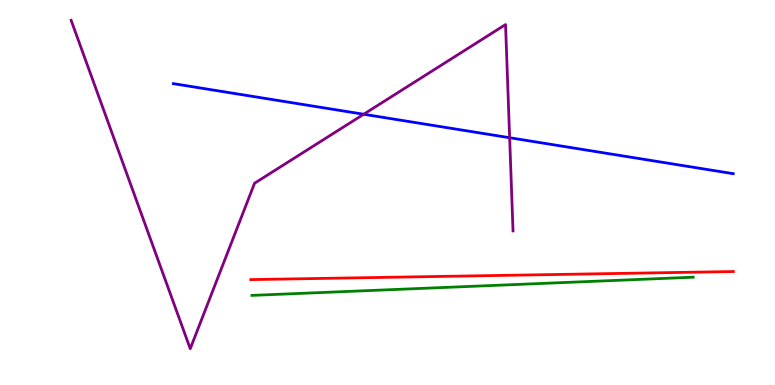[{'lines': ['blue', 'red'], 'intersections': []}, {'lines': ['green', 'red'], 'intersections': []}, {'lines': ['purple', 'red'], 'intersections': []}, {'lines': ['blue', 'green'], 'intersections': []}, {'lines': ['blue', 'purple'], 'intersections': [{'x': 4.69, 'y': 7.03}, {'x': 6.58, 'y': 6.42}]}, {'lines': ['green', 'purple'], 'intersections': []}]